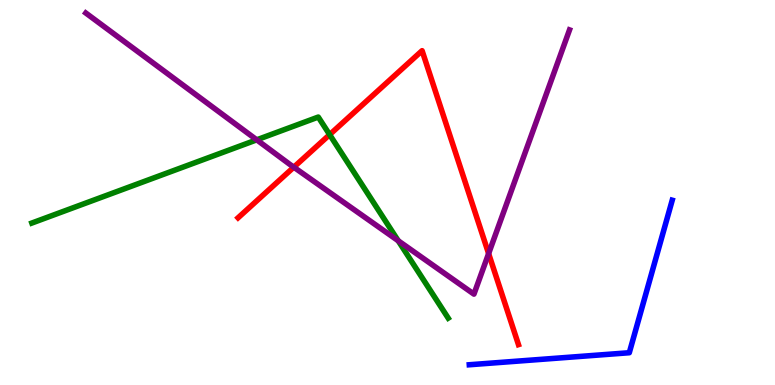[{'lines': ['blue', 'red'], 'intersections': []}, {'lines': ['green', 'red'], 'intersections': [{'x': 4.25, 'y': 6.5}]}, {'lines': ['purple', 'red'], 'intersections': [{'x': 3.79, 'y': 5.66}, {'x': 6.3, 'y': 3.41}]}, {'lines': ['blue', 'green'], 'intersections': []}, {'lines': ['blue', 'purple'], 'intersections': []}, {'lines': ['green', 'purple'], 'intersections': [{'x': 3.31, 'y': 6.37}, {'x': 5.14, 'y': 3.75}]}]